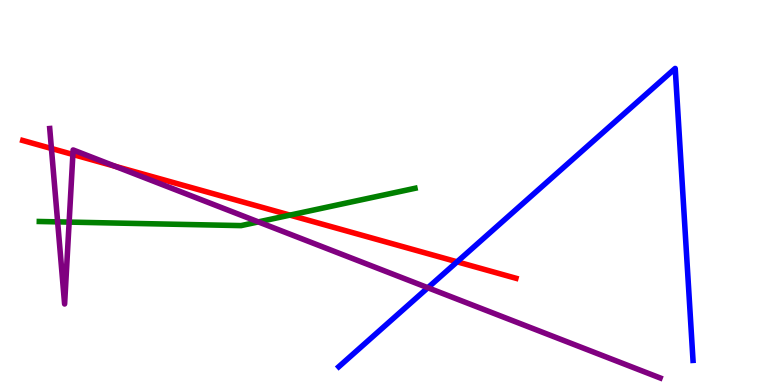[{'lines': ['blue', 'red'], 'intersections': [{'x': 5.9, 'y': 3.2}]}, {'lines': ['green', 'red'], 'intersections': [{'x': 3.74, 'y': 4.41}]}, {'lines': ['purple', 'red'], 'intersections': [{'x': 0.663, 'y': 6.14}, {'x': 0.94, 'y': 5.99}, {'x': 1.49, 'y': 5.68}]}, {'lines': ['blue', 'green'], 'intersections': []}, {'lines': ['blue', 'purple'], 'intersections': [{'x': 5.52, 'y': 2.53}]}, {'lines': ['green', 'purple'], 'intersections': [{'x': 0.744, 'y': 4.24}, {'x': 0.892, 'y': 4.23}, {'x': 3.33, 'y': 4.24}]}]